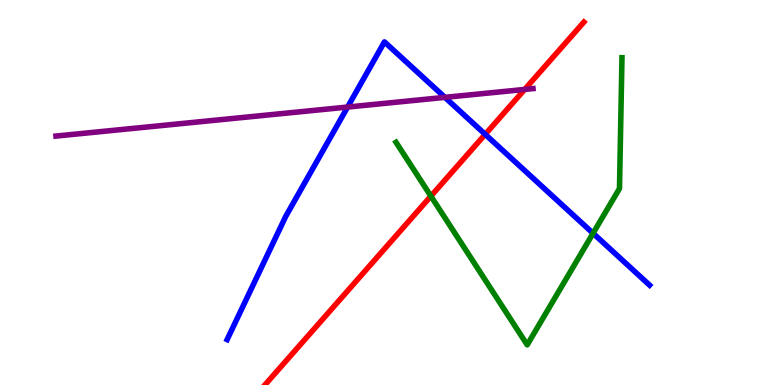[{'lines': ['blue', 'red'], 'intersections': [{'x': 6.26, 'y': 6.51}]}, {'lines': ['green', 'red'], 'intersections': [{'x': 5.56, 'y': 4.91}]}, {'lines': ['purple', 'red'], 'intersections': [{'x': 6.77, 'y': 7.68}]}, {'lines': ['blue', 'green'], 'intersections': [{'x': 7.65, 'y': 3.94}]}, {'lines': ['blue', 'purple'], 'intersections': [{'x': 4.49, 'y': 7.22}, {'x': 5.74, 'y': 7.47}]}, {'lines': ['green', 'purple'], 'intersections': []}]